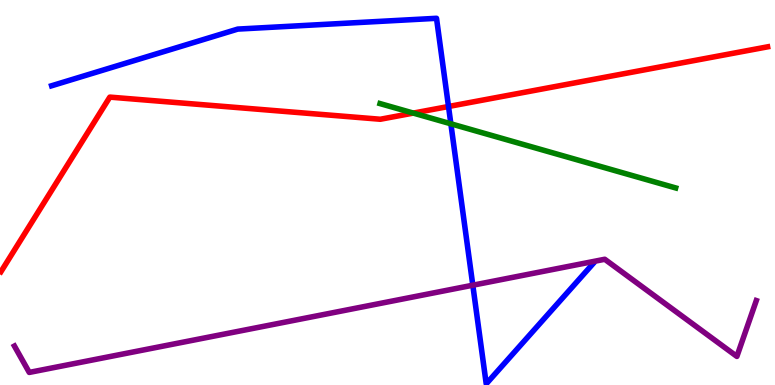[{'lines': ['blue', 'red'], 'intersections': [{'x': 5.79, 'y': 7.23}]}, {'lines': ['green', 'red'], 'intersections': [{'x': 5.33, 'y': 7.06}]}, {'lines': ['purple', 'red'], 'intersections': []}, {'lines': ['blue', 'green'], 'intersections': [{'x': 5.82, 'y': 6.78}]}, {'lines': ['blue', 'purple'], 'intersections': [{'x': 6.1, 'y': 2.59}]}, {'lines': ['green', 'purple'], 'intersections': []}]